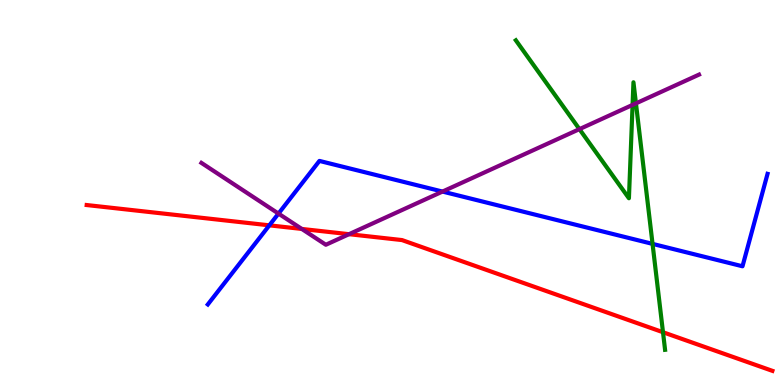[{'lines': ['blue', 'red'], 'intersections': [{'x': 3.48, 'y': 4.15}]}, {'lines': ['green', 'red'], 'intersections': [{'x': 8.55, 'y': 1.37}]}, {'lines': ['purple', 'red'], 'intersections': [{'x': 3.89, 'y': 4.05}, {'x': 4.5, 'y': 3.92}]}, {'lines': ['blue', 'green'], 'intersections': [{'x': 8.42, 'y': 3.67}]}, {'lines': ['blue', 'purple'], 'intersections': [{'x': 3.59, 'y': 4.45}, {'x': 5.71, 'y': 5.02}]}, {'lines': ['green', 'purple'], 'intersections': [{'x': 7.48, 'y': 6.65}, {'x': 8.16, 'y': 7.28}, {'x': 8.21, 'y': 7.32}]}]